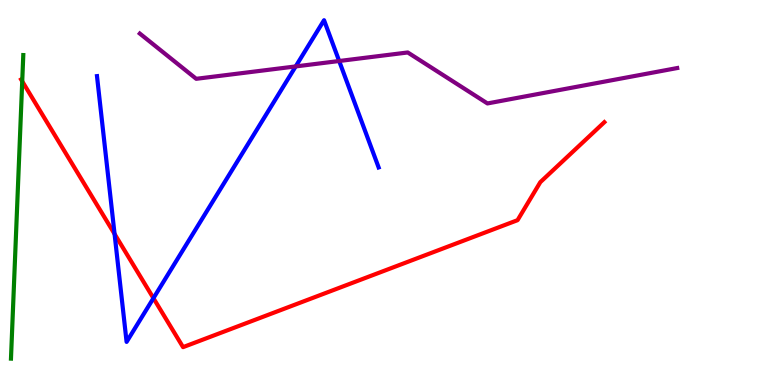[{'lines': ['blue', 'red'], 'intersections': [{'x': 1.48, 'y': 3.92}, {'x': 1.98, 'y': 2.26}]}, {'lines': ['green', 'red'], 'intersections': [{'x': 0.287, 'y': 7.89}]}, {'lines': ['purple', 'red'], 'intersections': []}, {'lines': ['blue', 'green'], 'intersections': []}, {'lines': ['blue', 'purple'], 'intersections': [{'x': 3.82, 'y': 8.27}, {'x': 4.38, 'y': 8.42}]}, {'lines': ['green', 'purple'], 'intersections': []}]